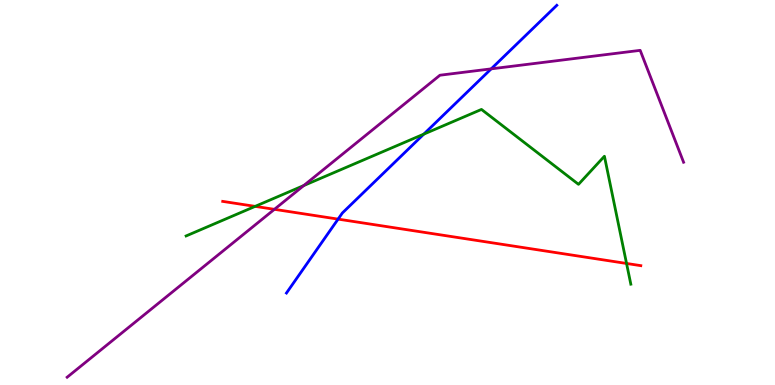[{'lines': ['blue', 'red'], 'intersections': [{'x': 4.36, 'y': 4.31}]}, {'lines': ['green', 'red'], 'intersections': [{'x': 3.29, 'y': 4.64}, {'x': 8.08, 'y': 3.16}]}, {'lines': ['purple', 'red'], 'intersections': [{'x': 3.54, 'y': 4.56}]}, {'lines': ['blue', 'green'], 'intersections': [{'x': 5.47, 'y': 6.52}]}, {'lines': ['blue', 'purple'], 'intersections': [{'x': 6.34, 'y': 8.21}]}, {'lines': ['green', 'purple'], 'intersections': [{'x': 3.92, 'y': 5.18}]}]